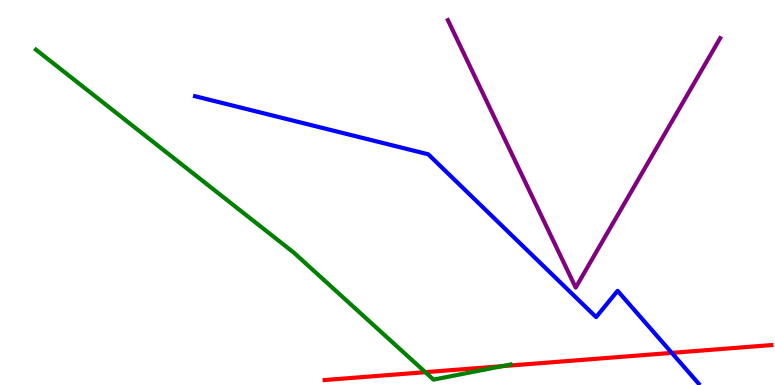[{'lines': ['blue', 'red'], 'intersections': [{'x': 8.67, 'y': 0.834}]}, {'lines': ['green', 'red'], 'intersections': [{'x': 5.49, 'y': 0.333}, {'x': 6.48, 'y': 0.489}]}, {'lines': ['purple', 'red'], 'intersections': []}, {'lines': ['blue', 'green'], 'intersections': []}, {'lines': ['blue', 'purple'], 'intersections': []}, {'lines': ['green', 'purple'], 'intersections': []}]